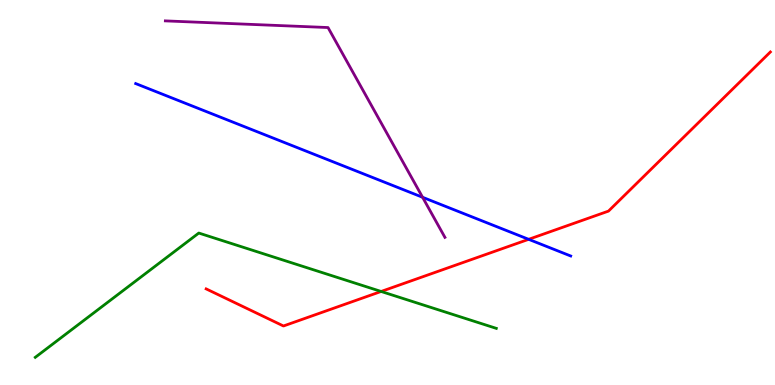[{'lines': ['blue', 'red'], 'intersections': [{'x': 6.82, 'y': 3.78}]}, {'lines': ['green', 'red'], 'intersections': [{'x': 4.92, 'y': 2.43}]}, {'lines': ['purple', 'red'], 'intersections': []}, {'lines': ['blue', 'green'], 'intersections': []}, {'lines': ['blue', 'purple'], 'intersections': [{'x': 5.45, 'y': 4.88}]}, {'lines': ['green', 'purple'], 'intersections': []}]